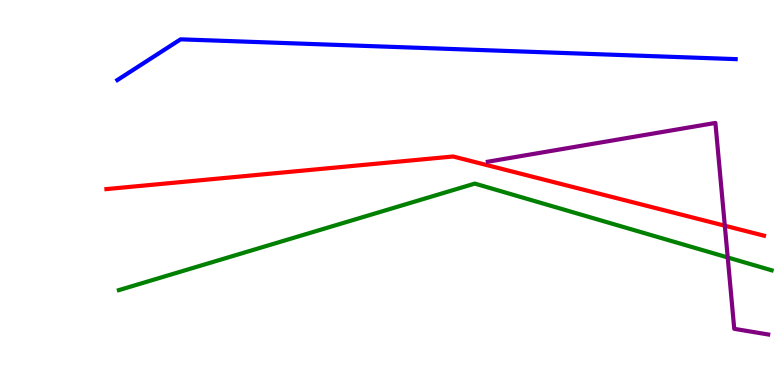[{'lines': ['blue', 'red'], 'intersections': []}, {'lines': ['green', 'red'], 'intersections': []}, {'lines': ['purple', 'red'], 'intersections': [{'x': 9.35, 'y': 4.14}]}, {'lines': ['blue', 'green'], 'intersections': []}, {'lines': ['blue', 'purple'], 'intersections': []}, {'lines': ['green', 'purple'], 'intersections': [{'x': 9.39, 'y': 3.31}]}]